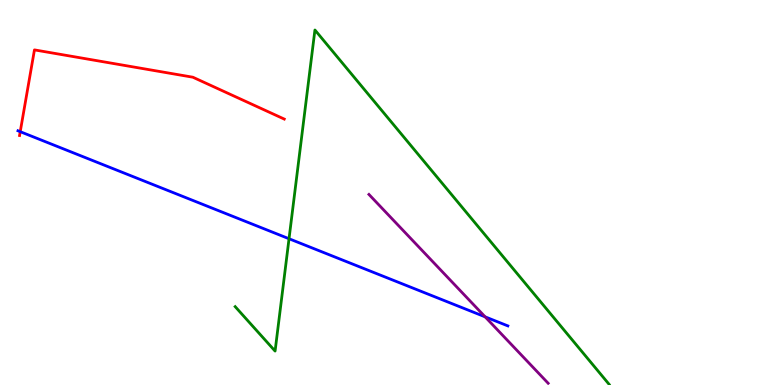[{'lines': ['blue', 'red'], 'intersections': [{'x': 0.261, 'y': 6.58}]}, {'lines': ['green', 'red'], 'intersections': []}, {'lines': ['purple', 'red'], 'intersections': []}, {'lines': ['blue', 'green'], 'intersections': [{'x': 3.73, 'y': 3.8}]}, {'lines': ['blue', 'purple'], 'intersections': [{'x': 6.26, 'y': 1.77}]}, {'lines': ['green', 'purple'], 'intersections': []}]